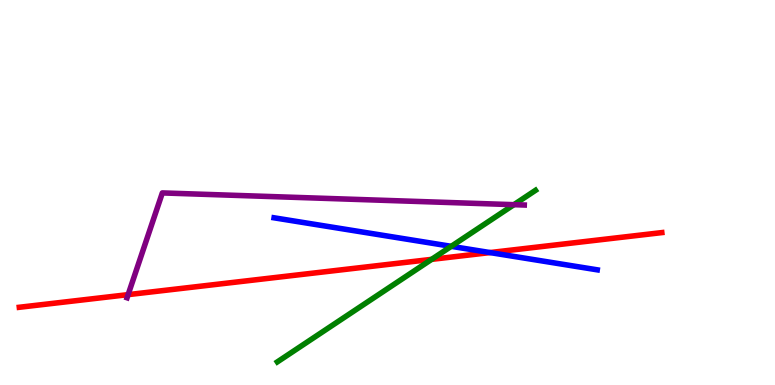[{'lines': ['blue', 'red'], 'intersections': [{'x': 6.32, 'y': 3.44}]}, {'lines': ['green', 'red'], 'intersections': [{'x': 5.57, 'y': 3.26}]}, {'lines': ['purple', 'red'], 'intersections': [{'x': 1.65, 'y': 2.35}]}, {'lines': ['blue', 'green'], 'intersections': [{'x': 5.82, 'y': 3.6}]}, {'lines': ['blue', 'purple'], 'intersections': []}, {'lines': ['green', 'purple'], 'intersections': [{'x': 6.63, 'y': 4.68}]}]